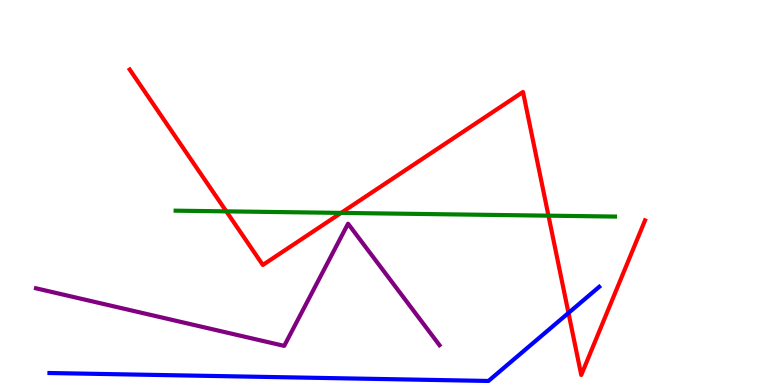[{'lines': ['blue', 'red'], 'intersections': [{'x': 7.34, 'y': 1.87}]}, {'lines': ['green', 'red'], 'intersections': [{'x': 2.92, 'y': 4.51}, {'x': 4.4, 'y': 4.47}, {'x': 7.08, 'y': 4.4}]}, {'lines': ['purple', 'red'], 'intersections': []}, {'lines': ['blue', 'green'], 'intersections': []}, {'lines': ['blue', 'purple'], 'intersections': []}, {'lines': ['green', 'purple'], 'intersections': []}]